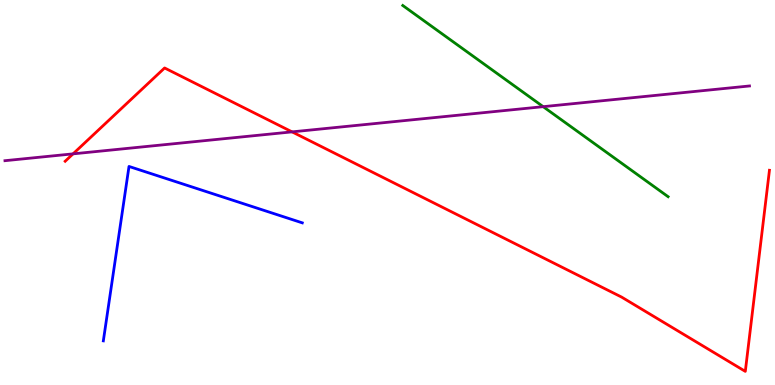[{'lines': ['blue', 'red'], 'intersections': []}, {'lines': ['green', 'red'], 'intersections': []}, {'lines': ['purple', 'red'], 'intersections': [{'x': 0.943, 'y': 6.0}, {'x': 3.77, 'y': 6.57}]}, {'lines': ['blue', 'green'], 'intersections': []}, {'lines': ['blue', 'purple'], 'intersections': []}, {'lines': ['green', 'purple'], 'intersections': [{'x': 7.01, 'y': 7.23}]}]